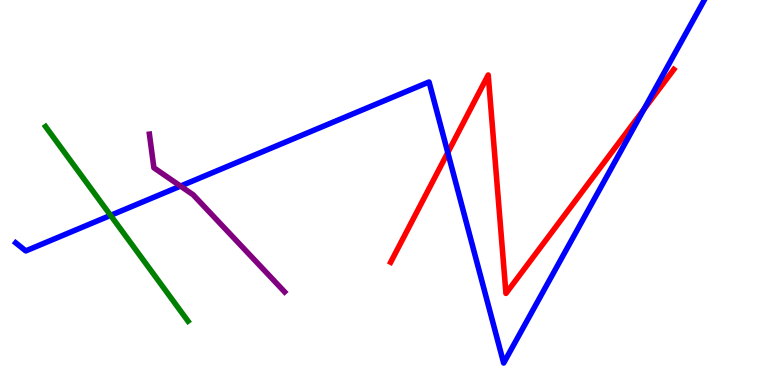[{'lines': ['blue', 'red'], 'intersections': [{'x': 5.78, 'y': 6.04}, {'x': 8.31, 'y': 7.16}]}, {'lines': ['green', 'red'], 'intersections': []}, {'lines': ['purple', 'red'], 'intersections': []}, {'lines': ['blue', 'green'], 'intersections': [{'x': 1.43, 'y': 4.41}]}, {'lines': ['blue', 'purple'], 'intersections': [{'x': 2.33, 'y': 5.17}]}, {'lines': ['green', 'purple'], 'intersections': []}]